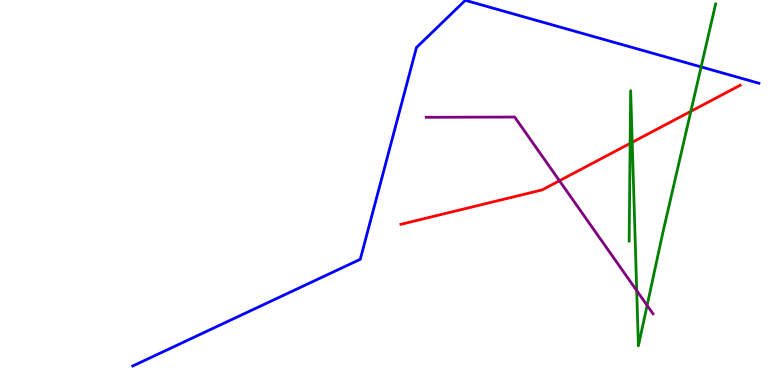[{'lines': ['blue', 'red'], 'intersections': []}, {'lines': ['green', 'red'], 'intersections': [{'x': 8.13, 'y': 6.28}, {'x': 8.16, 'y': 6.3}, {'x': 8.91, 'y': 7.11}]}, {'lines': ['purple', 'red'], 'intersections': [{'x': 7.22, 'y': 5.31}]}, {'lines': ['blue', 'green'], 'intersections': [{'x': 9.05, 'y': 8.26}]}, {'lines': ['blue', 'purple'], 'intersections': []}, {'lines': ['green', 'purple'], 'intersections': [{'x': 8.22, 'y': 2.45}, {'x': 8.35, 'y': 2.07}]}]